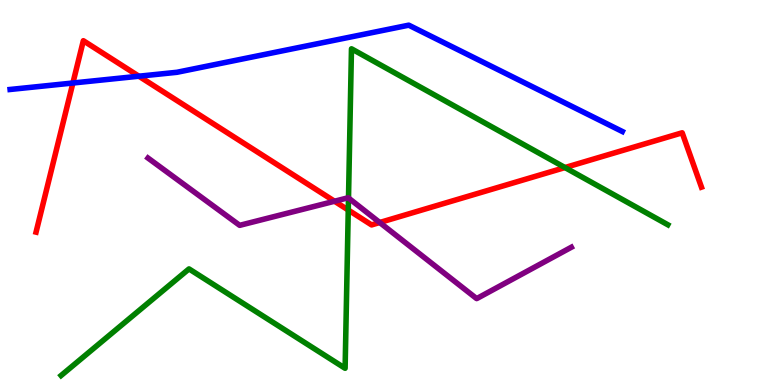[{'lines': ['blue', 'red'], 'intersections': [{'x': 0.941, 'y': 7.84}, {'x': 1.79, 'y': 8.02}]}, {'lines': ['green', 'red'], 'intersections': [{'x': 4.49, 'y': 4.55}, {'x': 7.29, 'y': 5.65}]}, {'lines': ['purple', 'red'], 'intersections': [{'x': 4.32, 'y': 4.77}, {'x': 4.9, 'y': 4.22}]}, {'lines': ['blue', 'green'], 'intersections': []}, {'lines': ['blue', 'purple'], 'intersections': []}, {'lines': ['green', 'purple'], 'intersections': [{'x': 4.5, 'y': 4.86}]}]